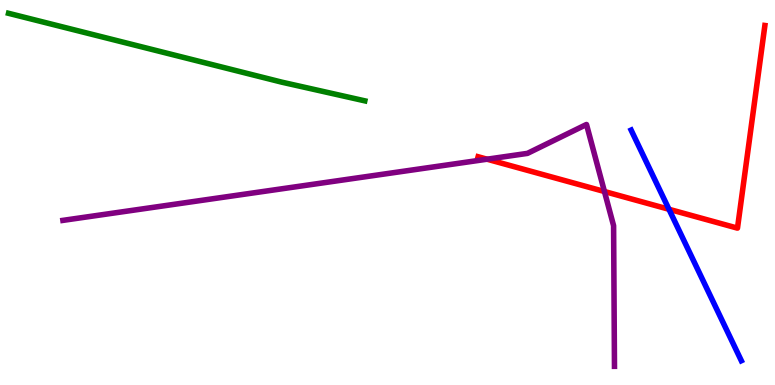[{'lines': ['blue', 'red'], 'intersections': [{'x': 8.63, 'y': 4.56}]}, {'lines': ['green', 'red'], 'intersections': []}, {'lines': ['purple', 'red'], 'intersections': [{'x': 6.28, 'y': 5.86}, {'x': 7.8, 'y': 5.03}]}, {'lines': ['blue', 'green'], 'intersections': []}, {'lines': ['blue', 'purple'], 'intersections': []}, {'lines': ['green', 'purple'], 'intersections': []}]